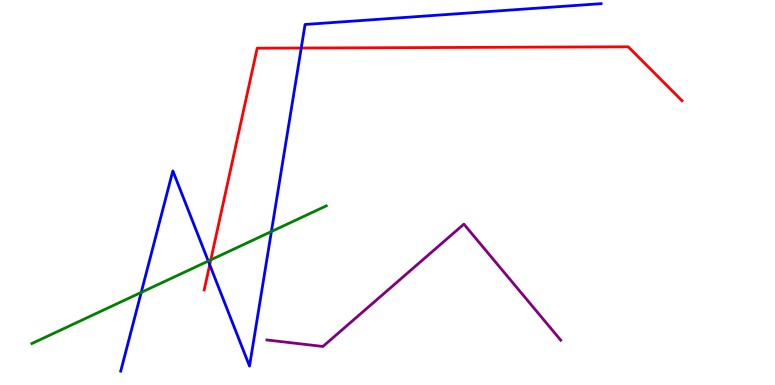[{'lines': ['blue', 'red'], 'intersections': [{'x': 2.71, 'y': 3.12}, {'x': 3.89, 'y': 8.75}]}, {'lines': ['green', 'red'], 'intersections': [{'x': 2.72, 'y': 3.25}]}, {'lines': ['purple', 'red'], 'intersections': []}, {'lines': ['blue', 'green'], 'intersections': [{'x': 1.82, 'y': 2.41}, {'x': 2.69, 'y': 3.22}, {'x': 3.5, 'y': 3.99}]}, {'lines': ['blue', 'purple'], 'intersections': []}, {'lines': ['green', 'purple'], 'intersections': []}]